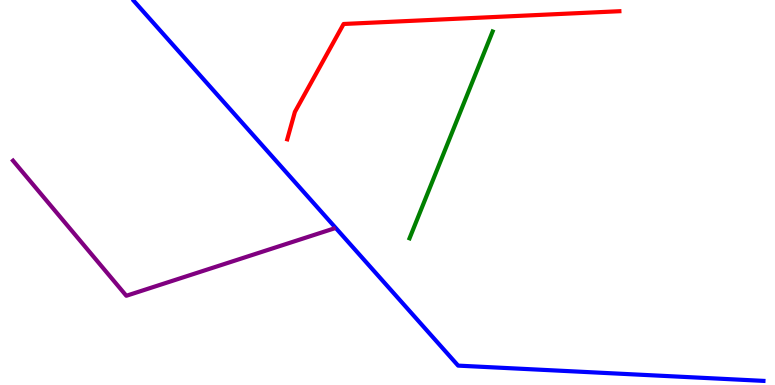[{'lines': ['blue', 'red'], 'intersections': []}, {'lines': ['green', 'red'], 'intersections': []}, {'lines': ['purple', 'red'], 'intersections': []}, {'lines': ['blue', 'green'], 'intersections': []}, {'lines': ['blue', 'purple'], 'intersections': []}, {'lines': ['green', 'purple'], 'intersections': []}]